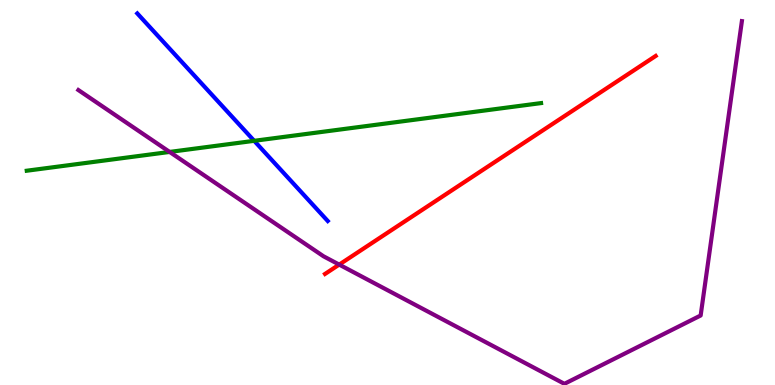[{'lines': ['blue', 'red'], 'intersections': []}, {'lines': ['green', 'red'], 'intersections': []}, {'lines': ['purple', 'red'], 'intersections': [{'x': 4.38, 'y': 3.13}]}, {'lines': ['blue', 'green'], 'intersections': [{'x': 3.28, 'y': 6.34}]}, {'lines': ['blue', 'purple'], 'intersections': []}, {'lines': ['green', 'purple'], 'intersections': [{'x': 2.19, 'y': 6.05}]}]